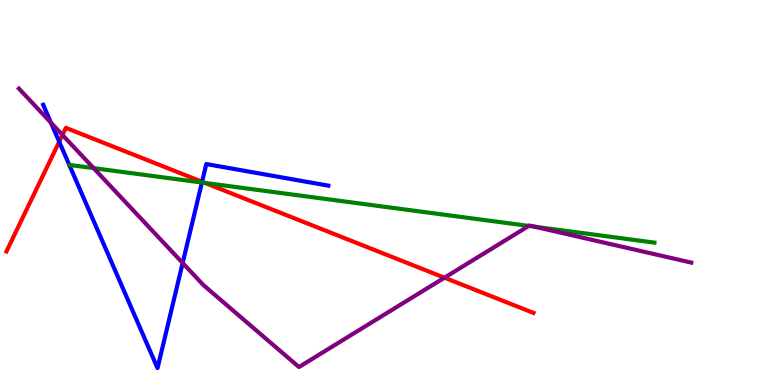[{'lines': ['blue', 'red'], 'intersections': [{'x': 0.764, 'y': 6.32}, {'x': 2.61, 'y': 5.28}]}, {'lines': ['green', 'red'], 'intersections': [{'x': 2.65, 'y': 5.25}]}, {'lines': ['purple', 'red'], 'intersections': [{'x': 0.806, 'y': 6.49}, {'x': 5.74, 'y': 2.79}]}, {'lines': ['blue', 'green'], 'intersections': [{'x': 2.61, 'y': 5.26}]}, {'lines': ['blue', 'purple'], 'intersections': [{'x': 0.658, 'y': 6.81}, {'x': 2.36, 'y': 3.17}]}, {'lines': ['green', 'purple'], 'intersections': [{'x': 1.21, 'y': 5.63}, {'x': 6.82, 'y': 4.13}, {'x': 6.9, 'y': 4.11}]}]